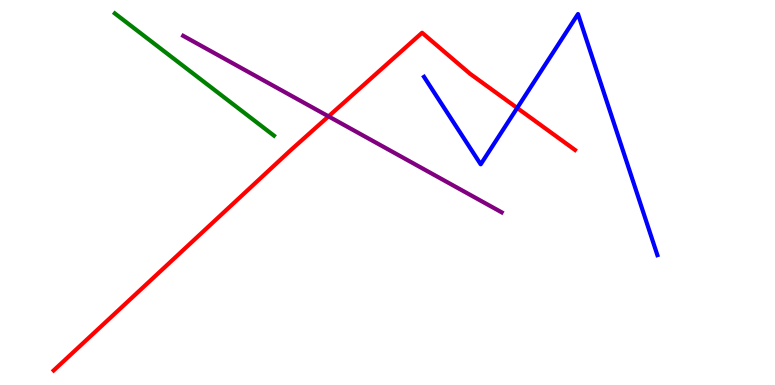[{'lines': ['blue', 'red'], 'intersections': [{'x': 6.67, 'y': 7.2}]}, {'lines': ['green', 'red'], 'intersections': []}, {'lines': ['purple', 'red'], 'intersections': [{'x': 4.24, 'y': 6.98}]}, {'lines': ['blue', 'green'], 'intersections': []}, {'lines': ['blue', 'purple'], 'intersections': []}, {'lines': ['green', 'purple'], 'intersections': []}]